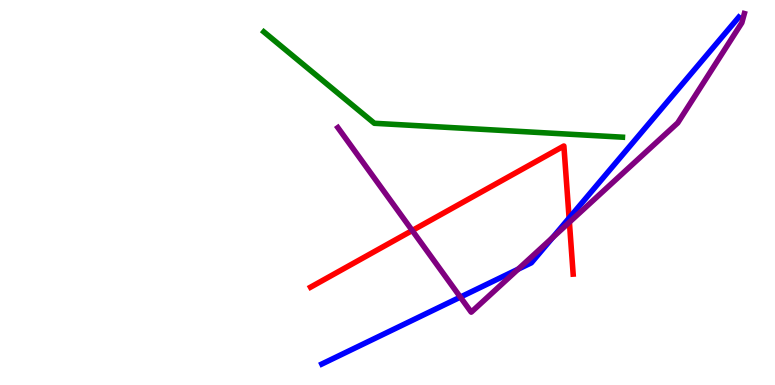[{'lines': ['blue', 'red'], 'intersections': [{'x': 7.34, 'y': 4.34}]}, {'lines': ['green', 'red'], 'intersections': []}, {'lines': ['purple', 'red'], 'intersections': [{'x': 5.32, 'y': 4.01}, {'x': 7.35, 'y': 4.23}]}, {'lines': ['blue', 'green'], 'intersections': []}, {'lines': ['blue', 'purple'], 'intersections': [{'x': 5.94, 'y': 2.28}, {'x': 6.69, 'y': 3.01}, {'x': 7.13, 'y': 3.83}]}, {'lines': ['green', 'purple'], 'intersections': []}]